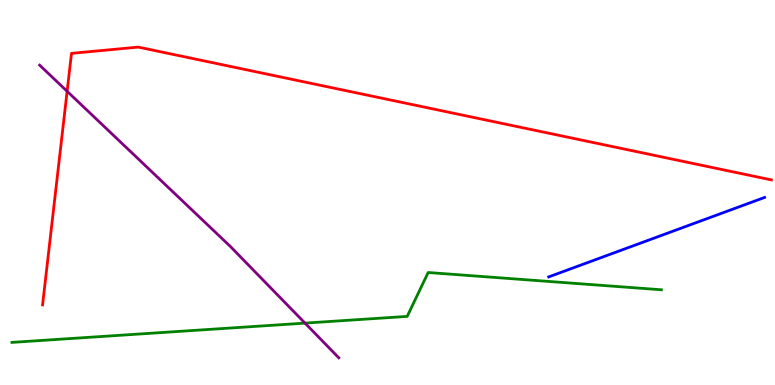[{'lines': ['blue', 'red'], 'intersections': []}, {'lines': ['green', 'red'], 'intersections': []}, {'lines': ['purple', 'red'], 'intersections': [{'x': 0.866, 'y': 7.63}]}, {'lines': ['blue', 'green'], 'intersections': []}, {'lines': ['blue', 'purple'], 'intersections': []}, {'lines': ['green', 'purple'], 'intersections': [{'x': 3.94, 'y': 1.61}]}]